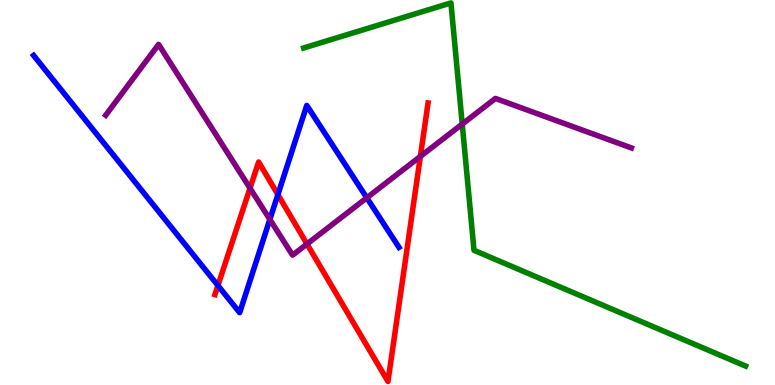[{'lines': ['blue', 'red'], 'intersections': [{'x': 2.81, 'y': 2.58}, {'x': 3.59, 'y': 4.94}]}, {'lines': ['green', 'red'], 'intersections': []}, {'lines': ['purple', 'red'], 'intersections': [{'x': 3.23, 'y': 5.11}, {'x': 3.96, 'y': 3.66}, {'x': 5.42, 'y': 5.94}]}, {'lines': ['blue', 'green'], 'intersections': []}, {'lines': ['blue', 'purple'], 'intersections': [{'x': 3.48, 'y': 4.3}, {'x': 4.73, 'y': 4.86}]}, {'lines': ['green', 'purple'], 'intersections': [{'x': 5.96, 'y': 6.78}]}]